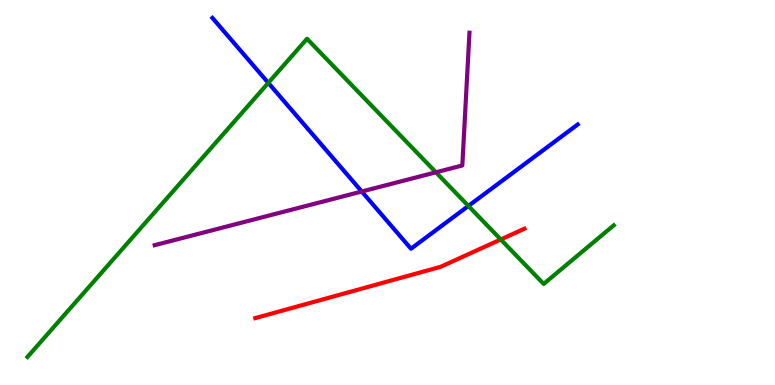[{'lines': ['blue', 'red'], 'intersections': []}, {'lines': ['green', 'red'], 'intersections': [{'x': 6.46, 'y': 3.78}]}, {'lines': ['purple', 'red'], 'intersections': []}, {'lines': ['blue', 'green'], 'intersections': [{'x': 3.46, 'y': 7.85}, {'x': 6.04, 'y': 4.65}]}, {'lines': ['blue', 'purple'], 'intersections': [{'x': 4.67, 'y': 5.03}]}, {'lines': ['green', 'purple'], 'intersections': [{'x': 5.62, 'y': 5.52}]}]